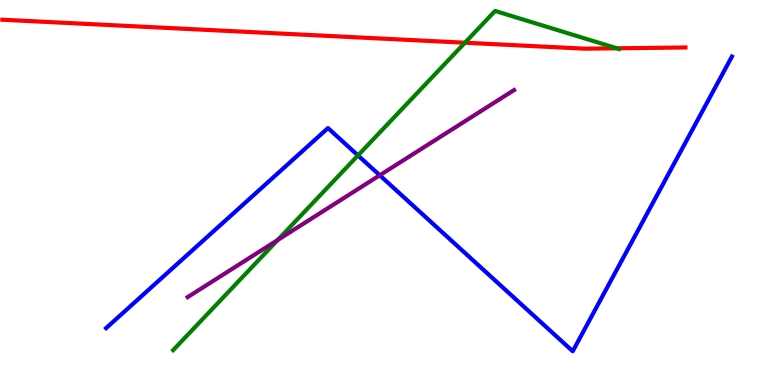[{'lines': ['blue', 'red'], 'intersections': []}, {'lines': ['green', 'red'], 'intersections': [{'x': 6.0, 'y': 8.89}, {'x': 7.96, 'y': 8.75}]}, {'lines': ['purple', 'red'], 'intersections': []}, {'lines': ['blue', 'green'], 'intersections': [{'x': 4.62, 'y': 5.96}]}, {'lines': ['blue', 'purple'], 'intersections': [{'x': 4.9, 'y': 5.45}]}, {'lines': ['green', 'purple'], 'intersections': [{'x': 3.58, 'y': 3.77}]}]